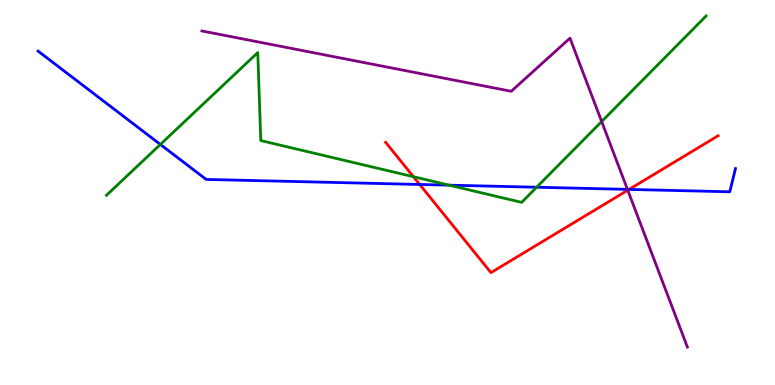[{'lines': ['blue', 'red'], 'intersections': [{'x': 5.42, 'y': 5.21}, {'x': 8.12, 'y': 5.08}]}, {'lines': ['green', 'red'], 'intersections': [{'x': 5.33, 'y': 5.41}]}, {'lines': ['purple', 'red'], 'intersections': [{'x': 8.1, 'y': 5.06}]}, {'lines': ['blue', 'green'], 'intersections': [{'x': 2.07, 'y': 6.25}, {'x': 5.79, 'y': 5.19}, {'x': 6.92, 'y': 5.14}]}, {'lines': ['blue', 'purple'], 'intersections': [{'x': 8.1, 'y': 5.08}]}, {'lines': ['green', 'purple'], 'intersections': [{'x': 7.76, 'y': 6.84}]}]